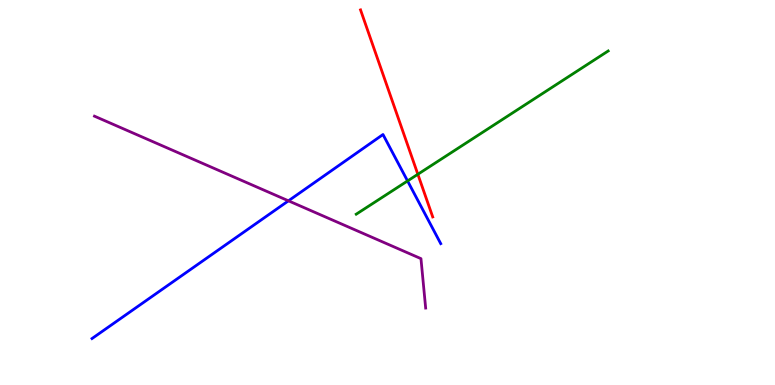[{'lines': ['blue', 'red'], 'intersections': []}, {'lines': ['green', 'red'], 'intersections': [{'x': 5.39, 'y': 5.47}]}, {'lines': ['purple', 'red'], 'intersections': []}, {'lines': ['blue', 'green'], 'intersections': [{'x': 5.26, 'y': 5.3}]}, {'lines': ['blue', 'purple'], 'intersections': [{'x': 3.72, 'y': 4.78}]}, {'lines': ['green', 'purple'], 'intersections': []}]